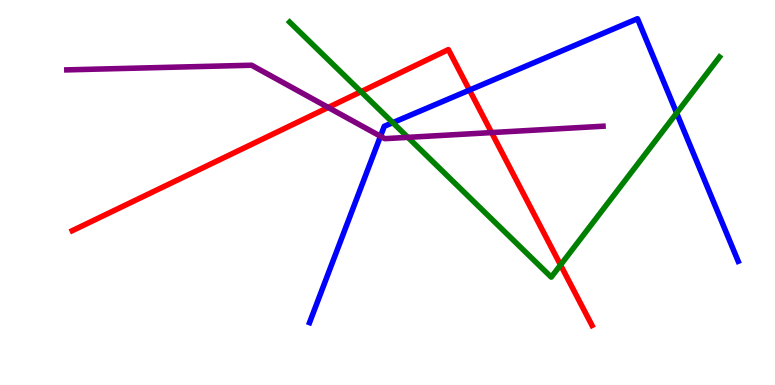[{'lines': ['blue', 'red'], 'intersections': [{'x': 6.06, 'y': 7.66}]}, {'lines': ['green', 'red'], 'intersections': [{'x': 4.66, 'y': 7.62}, {'x': 7.23, 'y': 3.12}]}, {'lines': ['purple', 'red'], 'intersections': [{'x': 4.24, 'y': 7.21}, {'x': 6.34, 'y': 6.56}]}, {'lines': ['blue', 'green'], 'intersections': [{'x': 5.07, 'y': 6.81}, {'x': 8.73, 'y': 7.06}]}, {'lines': ['blue', 'purple'], 'intersections': [{'x': 4.91, 'y': 6.46}]}, {'lines': ['green', 'purple'], 'intersections': [{'x': 5.26, 'y': 6.43}]}]